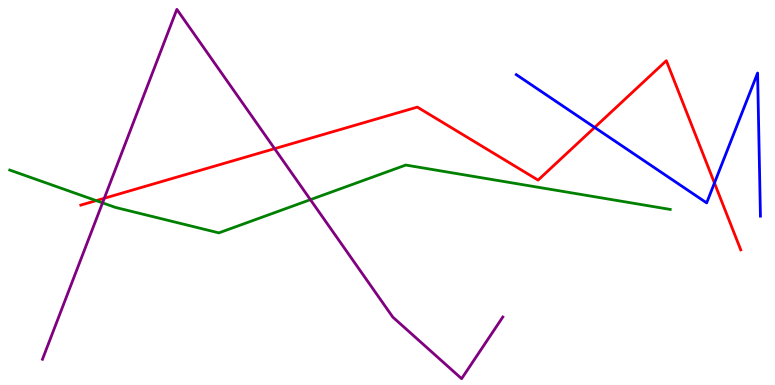[{'lines': ['blue', 'red'], 'intersections': [{'x': 7.67, 'y': 6.69}, {'x': 9.22, 'y': 5.25}]}, {'lines': ['green', 'red'], 'intersections': [{'x': 1.24, 'y': 4.79}]}, {'lines': ['purple', 'red'], 'intersections': [{'x': 1.35, 'y': 4.85}, {'x': 3.54, 'y': 6.14}]}, {'lines': ['blue', 'green'], 'intersections': []}, {'lines': ['blue', 'purple'], 'intersections': []}, {'lines': ['green', 'purple'], 'intersections': [{'x': 1.32, 'y': 4.73}, {'x': 4.01, 'y': 4.81}]}]